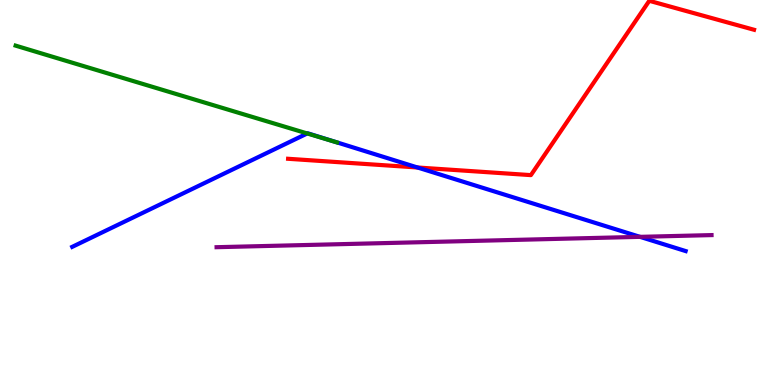[{'lines': ['blue', 'red'], 'intersections': [{'x': 5.39, 'y': 5.65}]}, {'lines': ['green', 'red'], 'intersections': []}, {'lines': ['purple', 'red'], 'intersections': []}, {'lines': ['blue', 'green'], 'intersections': [{'x': 3.96, 'y': 6.53}]}, {'lines': ['blue', 'purple'], 'intersections': [{'x': 8.26, 'y': 3.85}]}, {'lines': ['green', 'purple'], 'intersections': []}]